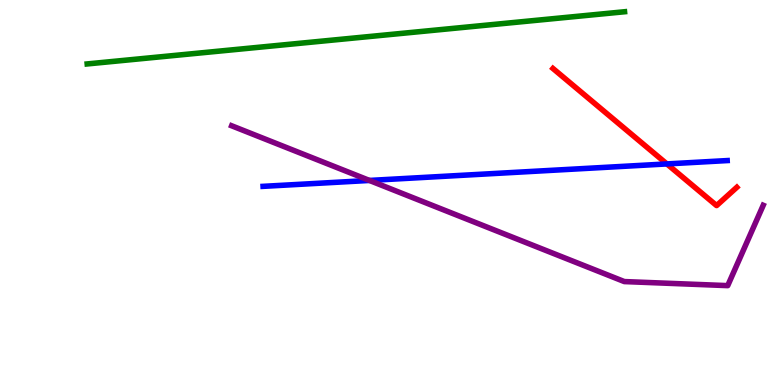[{'lines': ['blue', 'red'], 'intersections': [{'x': 8.6, 'y': 5.74}]}, {'lines': ['green', 'red'], 'intersections': []}, {'lines': ['purple', 'red'], 'intersections': []}, {'lines': ['blue', 'green'], 'intersections': []}, {'lines': ['blue', 'purple'], 'intersections': [{'x': 4.77, 'y': 5.31}]}, {'lines': ['green', 'purple'], 'intersections': []}]